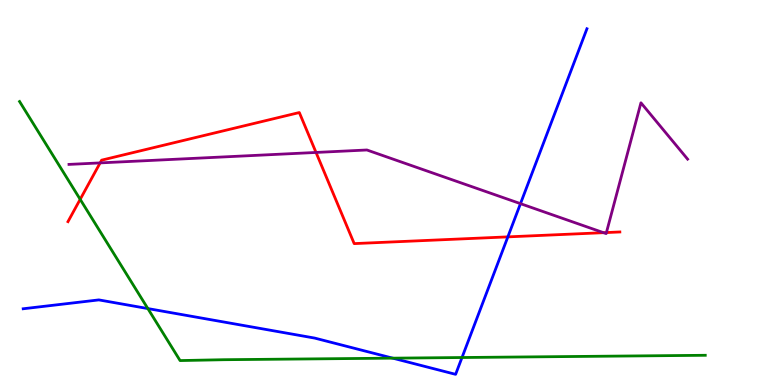[{'lines': ['blue', 'red'], 'intersections': [{'x': 6.55, 'y': 3.85}]}, {'lines': ['green', 'red'], 'intersections': [{'x': 1.03, 'y': 4.82}]}, {'lines': ['purple', 'red'], 'intersections': [{'x': 1.29, 'y': 5.77}, {'x': 4.08, 'y': 6.04}, {'x': 7.79, 'y': 3.96}, {'x': 7.82, 'y': 3.96}]}, {'lines': ['blue', 'green'], 'intersections': [{'x': 1.91, 'y': 1.99}, {'x': 5.07, 'y': 0.697}, {'x': 5.96, 'y': 0.714}]}, {'lines': ['blue', 'purple'], 'intersections': [{'x': 6.72, 'y': 4.71}]}, {'lines': ['green', 'purple'], 'intersections': []}]